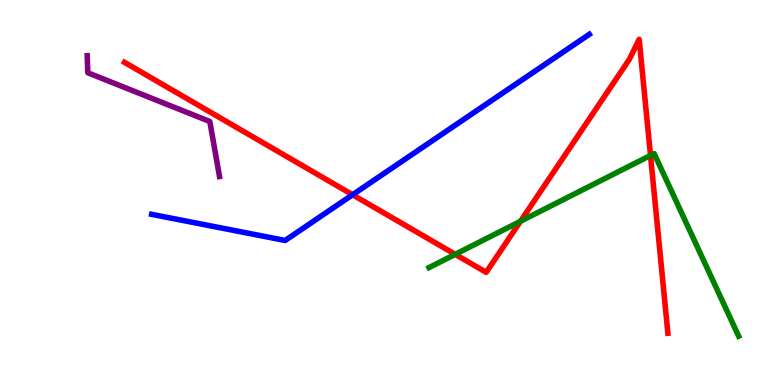[{'lines': ['blue', 'red'], 'intersections': [{'x': 4.55, 'y': 4.94}]}, {'lines': ['green', 'red'], 'intersections': [{'x': 5.87, 'y': 3.39}, {'x': 6.72, 'y': 4.25}, {'x': 8.39, 'y': 5.96}]}, {'lines': ['purple', 'red'], 'intersections': []}, {'lines': ['blue', 'green'], 'intersections': []}, {'lines': ['blue', 'purple'], 'intersections': []}, {'lines': ['green', 'purple'], 'intersections': []}]